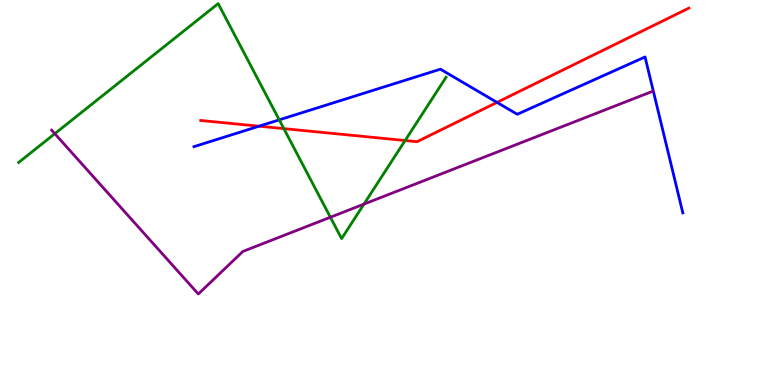[{'lines': ['blue', 'red'], 'intersections': [{'x': 3.34, 'y': 6.72}, {'x': 6.41, 'y': 7.34}]}, {'lines': ['green', 'red'], 'intersections': [{'x': 3.66, 'y': 6.66}, {'x': 5.23, 'y': 6.35}]}, {'lines': ['purple', 'red'], 'intersections': []}, {'lines': ['blue', 'green'], 'intersections': [{'x': 3.6, 'y': 6.89}]}, {'lines': ['blue', 'purple'], 'intersections': []}, {'lines': ['green', 'purple'], 'intersections': [{'x': 0.707, 'y': 6.53}, {'x': 4.26, 'y': 4.36}, {'x': 4.7, 'y': 4.7}]}]